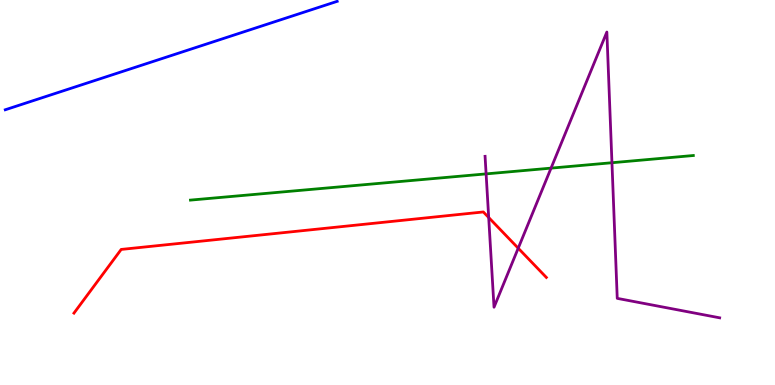[{'lines': ['blue', 'red'], 'intersections': []}, {'lines': ['green', 'red'], 'intersections': []}, {'lines': ['purple', 'red'], 'intersections': [{'x': 6.31, 'y': 4.35}, {'x': 6.69, 'y': 3.55}]}, {'lines': ['blue', 'green'], 'intersections': []}, {'lines': ['blue', 'purple'], 'intersections': []}, {'lines': ['green', 'purple'], 'intersections': [{'x': 6.27, 'y': 5.48}, {'x': 7.11, 'y': 5.63}, {'x': 7.9, 'y': 5.77}]}]